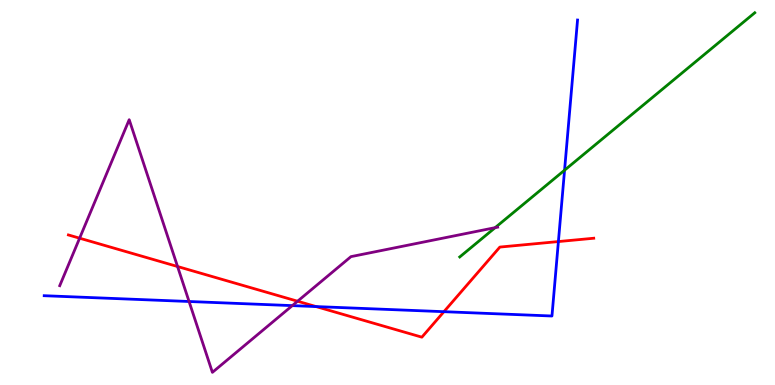[{'lines': ['blue', 'red'], 'intersections': [{'x': 4.08, 'y': 2.04}, {'x': 5.73, 'y': 1.9}, {'x': 7.21, 'y': 3.73}]}, {'lines': ['green', 'red'], 'intersections': []}, {'lines': ['purple', 'red'], 'intersections': [{'x': 1.03, 'y': 3.81}, {'x': 2.29, 'y': 3.08}, {'x': 3.84, 'y': 2.18}]}, {'lines': ['blue', 'green'], 'intersections': [{'x': 7.28, 'y': 5.58}]}, {'lines': ['blue', 'purple'], 'intersections': [{'x': 2.44, 'y': 2.17}, {'x': 3.77, 'y': 2.06}]}, {'lines': ['green', 'purple'], 'intersections': [{'x': 6.39, 'y': 4.09}]}]